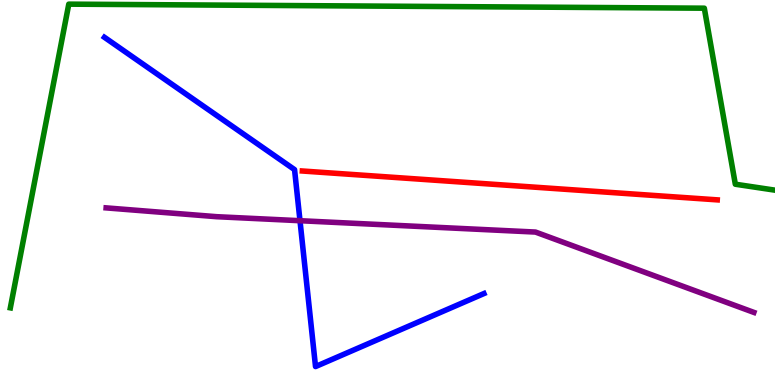[{'lines': ['blue', 'red'], 'intersections': []}, {'lines': ['green', 'red'], 'intersections': []}, {'lines': ['purple', 'red'], 'intersections': []}, {'lines': ['blue', 'green'], 'intersections': []}, {'lines': ['blue', 'purple'], 'intersections': [{'x': 3.87, 'y': 4.27}]}, {'lines': ['green', 'purple'], 'intersections': []}]